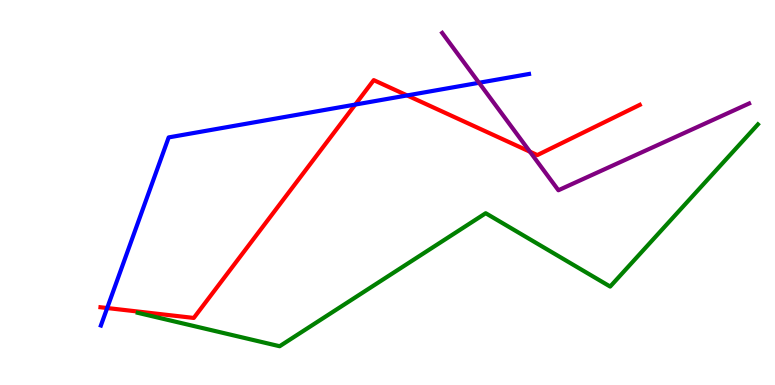[{'lines': ['blue', 'red'], 'intersections': [{'x': 1.38, 'y': 2.0}, {'x': 4.58, 'y': 7.28}, {'x': 5.25, 'y': 7.52}]}, {'lines': ['green', 'red'], 'intersections': []}, {'lines': ['purple', 'red'], 'intersections': [{'x': 6.84, 'y': 6.06}]}, {'lines': ['blue', 'green'], 'intersections': []}, {'lines': ['blue', 'purple'], 'intersections': [{'x': 6.18, 'y': 7.85}]}, {'lines': ['green', 'purple'], 'intersections': []}]